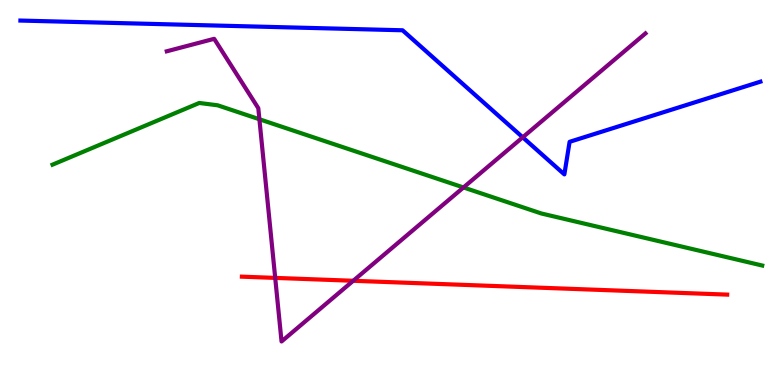[{'lines': ['blue', 'red'], 'intersections': []}, {'lines': ['green', 'red'], 'intersections': []}, {'lines': ['purple', 'red'], 'intersections': [{'x': 3.55, 'y': 2.78}, {'x': 4.56, 'y': 2.71}]}, {'lines': ['blue', 'green'], 'intersections': []}, {'lines': ['blue', 'purple'], 'intersections': [{'x': 6.74, 'y': 6.43}]}, {'lines': ['green', 'purple'], 'intersections': [{'x': 3.35, 'y': 6.9}, {'x': 5.98, 'y': 5.13}]}]